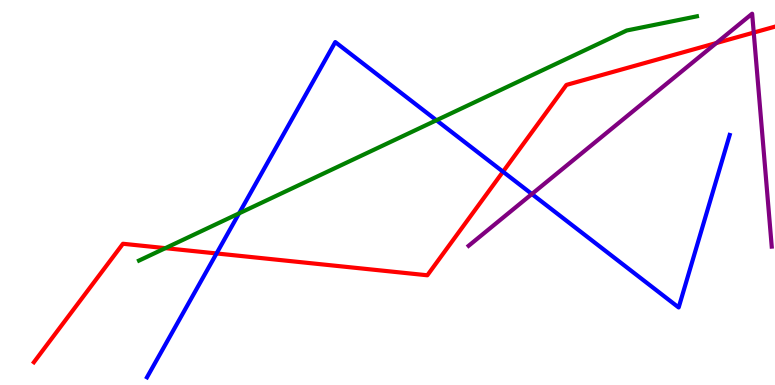[{'lines': ['blue', 'red'], 'intersections': [{'x': 2.79, 'y': 3.42}, {'x': 6.49, 'y': 5.54}]}, {'lines': ['green', 'red'], 'intersections': [{'x': 2.13, 'y': 3.55}]}, {'lines': ['purple', 'red'], 'intersections': [{'x': 9.24, 'y': 8.88}, {'x': 9.73, 'y': 9.15}]}, {'lines': ['blue', 'green'], 'intersections': [{'x': 3.08, 'y': 4.46}, {'x': 5.63, 'y': 6.88}]}, {'lines': ['blue', 'purple'], 'intersections': [{'x': 6.86, 'y': 4.96}]}, {'lines': ['green', 'purple'], 'intersections': []}]